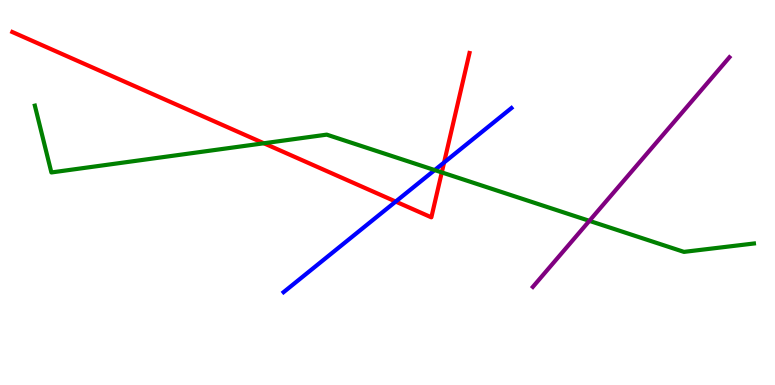[{'lines': ['blue', 'red'], 'intersections': [{'x': 5.11, 'y': 4.76}, {'x': 5.73, 'y': 5.78}]}, {'lines': ['green', 'red'], 'intersections': [{'x': 3.4, 'y': 6.28}, {'x': 5.7, 'y': 5.52}]}, {'lines': ['purple', 'red'], 'intersections': []}, {'lines': ['blue', 'green'], 'intersections': [{'x': 5.61, 'y': 5.58}]}, {'lines': ['blue', 'purple'], 'intersections': []}, {'lines': ['green', 'purple'], 'intersections': [{'x': 7.6, 'y': 4.26}]}]